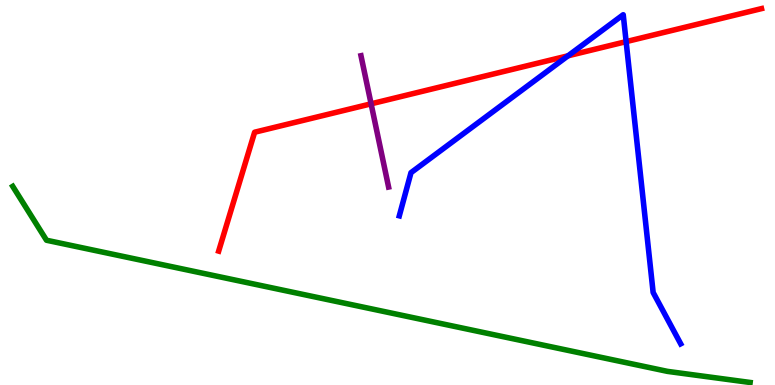[{'lines': ['blue', 'red'], 'intersections': [{'x': 7.33, 'y': 8.55}, {'x': 8.08, 'y': 8.92}]}, {'lines': ['green', 'red'], 'intersections': []}, {'lines': ['purple', 'red'], 'intersections': [{'x': 4.79, 'y': 7.3}]}, {'lines': ['blue', 'green'], 'intersections': []}, {'lines': ['blue', 'purple'], 'intersections': []}, {'lines': ['green', 'purple'], 'intersections': []}]